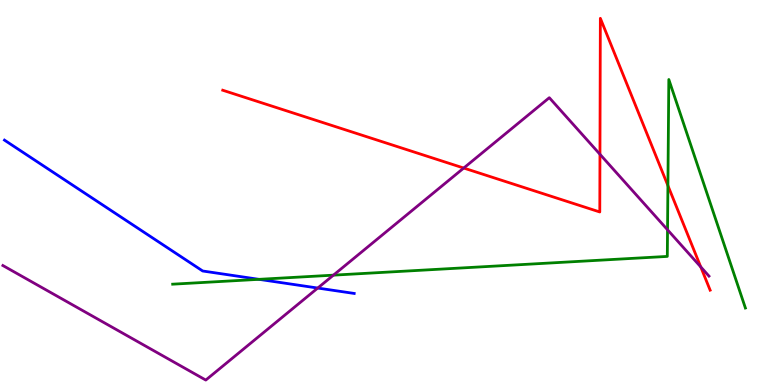[{'lines': ['blue', 'red'], 'intersections': []}, {'lines': ['green', 'red'], 'intersections': [{'x': 8.62, 'y': 5.18}]}, {'lines': ['purple', 'red'], 'intersections': [{'x': 5.98, 'y': 5.64}, {'x': 7.74, 'y': 5.99}, {'x': 9.04, 'y': 3.07}]}, {'lines': ['blue', 'green'], 'intersections': [{'x': 3.34, 'y': 2.74}]}, {'lines': ['blue', 'purple'], 'intersections': [{'x': 4.1, 'y': 2.52}]}, {'lines': ['green', 'purple'], 'intersections': [{'x': 4.3, 'y': 2.85}, {'x': 8.61, 'y': 4.03}]}]